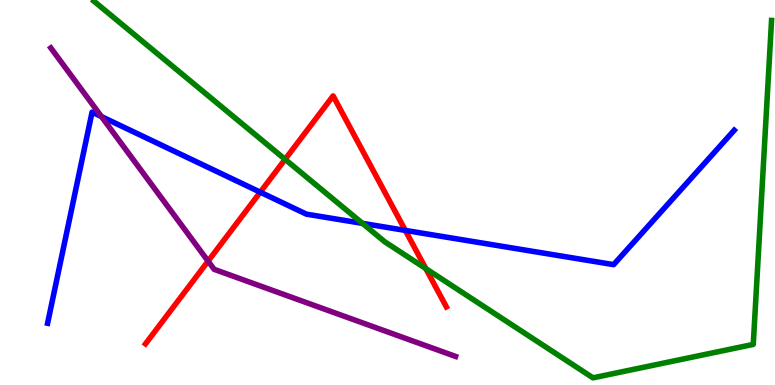[{'lines': ['blue', 'red'], 'intersections': [{'x': 3.36, 'y': 5.01}, {'x': 5.23, 'y': 4.02}]}, {'lines': ['green', 'red'], 'intersections': [{'x': 3.68, 'y': 5.86}, {'x': 5.49, 'y': 3.02}]}, {'lines': ['purple', 'red'], 'intersections': [{'x': 2.68, 'y': 3.22}]}, {'lines': ['blue', 'green'], 'intersections': [{'x': 4.68, 'y': 4.2}]}, {'lines': ['blue', 'purple'], 'intersections': [{'x': 1.31, 'y': 6.97}]}, {'lines': ['green', 'purple'], 'intersections': []}]